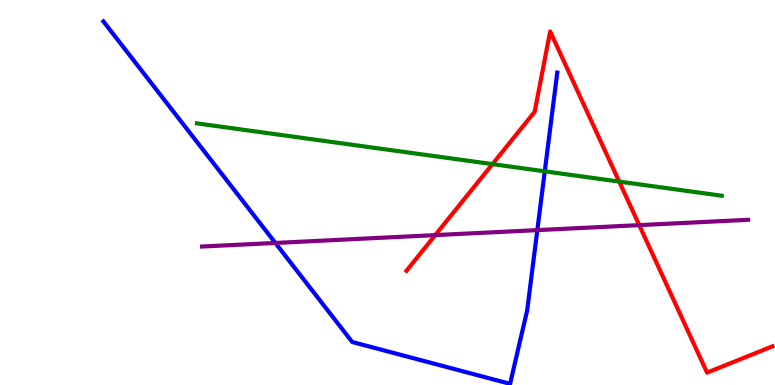[{'lines': ['blue', 'red'], 'intersections': []}, {'lines': ['green', 'red'], 'intersections': [{'x': 6.35, 'y': 5.74}, {'x': 7.99, 'y': 5.28}]}, {'lines': ['purple', 'red'], 'intersections': [{'x': 5.62, 'y': 3.89}, {'x': 8.25, 'y': 4.15}]}, {'lines': ['blue', 'green'], 'intersections': [{'x': 7.03, 'y': 5.55}]}, {'lines': ['blue', 'purple'], 'intersections': [{'x': 3.55, 'y': 3.69}, {'x': 6.93, 'y': 4.02}]}, {'lines': ['green', 'purple'], 'intersections': []}]